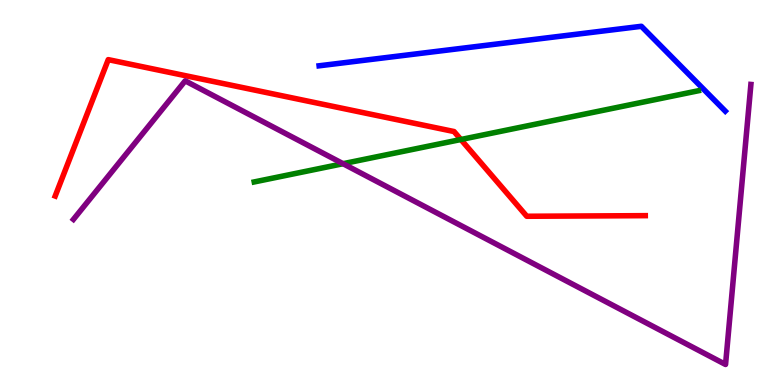[{'lines': ['blue', 'red'], 'intersections': []}, {'lines': ['green', 'red'], 'intersections': [{'x': 5.95, 'y': 6.38}]}, {'lines': ['purple', 'red'], 'intersections': []}, {'lines': ['blue', 'green'], 'intersections': []}, {'lines': ['blue', 'purple'], 'intersections': []}, {'lines': ['green', 'purple'], 'intersections': [{'x': 4.43, 'y': 5.75}]}]